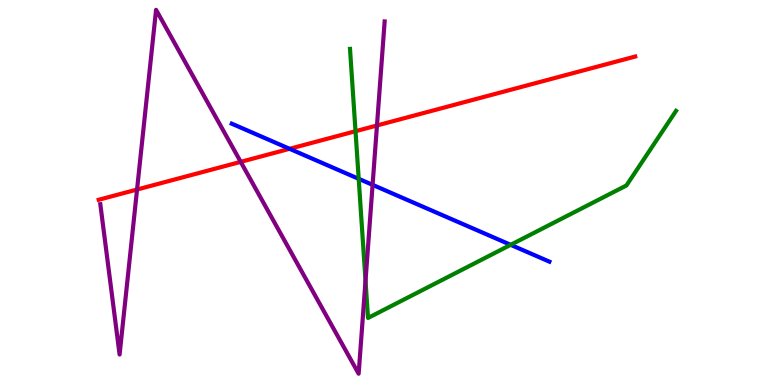[{'lines': ['blue', 'red'], 'intersections': [{'x': 3.74, 'y': 6.13}]}, {'lines': ['green', 'red'], 'intersections': [{'x': 4.59, 'y': 6.59}]}, {'lines': ['purple', 'red'], 'intersections': [{'x': 1.77, 'y': 5.08}, {'x': 3.11, 'y': 5.8}, {'x': 4.86, 'y': 6.74}]}, {'lines': ['blue', 'green'], 'intersections': [{'x': 4.63, 'y': 5.36}, {'x': 6.59, 'y': 3.64}]}, {'lines': ['blue', 'purple'], 'intersections': [{'x': 4.81, 'y': 5.2}]}, {'lines': ['green', 'purple'], 'intersections': [{'x': 4.72, 'y': 2.71}]}]